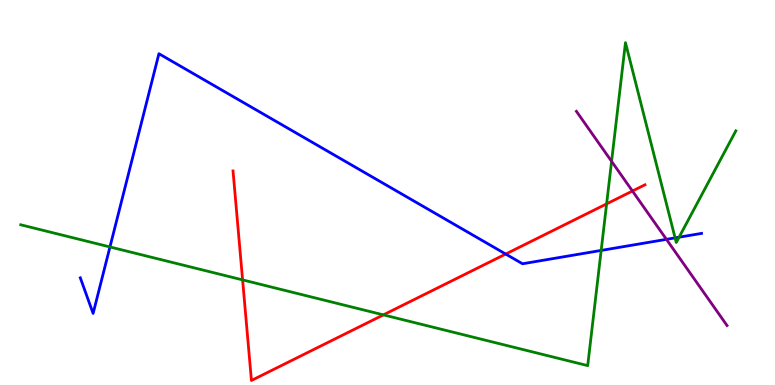[{'lines': ['blue', 'red'], 'intersections': [{'x': 6.53, 'y': 3.4}]}, {'lines': ['green', 'red'], 'intersections': [{'x': 3.13, 'y': 2.73}, {'x': 4.95, 'y': 1.82}, {'x': 7.83, 'y': 4.7}]}, {'lines': ['purple', 'red'], 'intersections': [{'x': 8.16, 'y': 5.04}]}, {'lines': ['blue', 'green'], 'intersections': [{'x': 1.42, 'y': 3.59}, {'x': 7.76, 'y': 3.5}, {'x': 8.71, 'y': 3.82}, {'x': 8.76, 'y': 3.84}]}, {'lines': ['blue', 'purple'], 'intersections': [{'x': 8.6, 'y': 3.78}]}, {'lines': ['green', 'purple'], 'intersections': [{'x': 7.89, 'y': 5.81}]}]